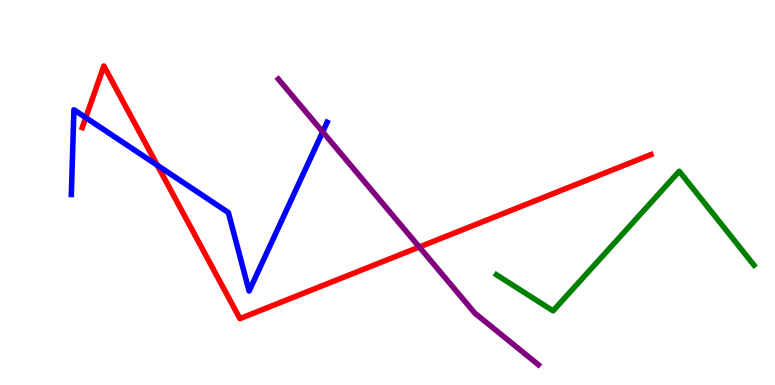[{'lines': ['blue', 'red'], 'intersections': [{'x': 1.11, 'y': 6.94}, {'x': 2.03, 'y': 5.71}]}, {'lines': ['green', 'red'], 'intersections': []}, {'lines': ['purple', 'red'], 'intersections': [{'x': 5.41, 'y': 3.58}]}, {'lines': ['blue', 'green'], 'intersections': []}, {'lines': ['blue', 'purple'], 'intersections': [{'x': 4.16, 'y': 6.57}]}, {'lines': ['green', 'purple'], 'intersections': []}]